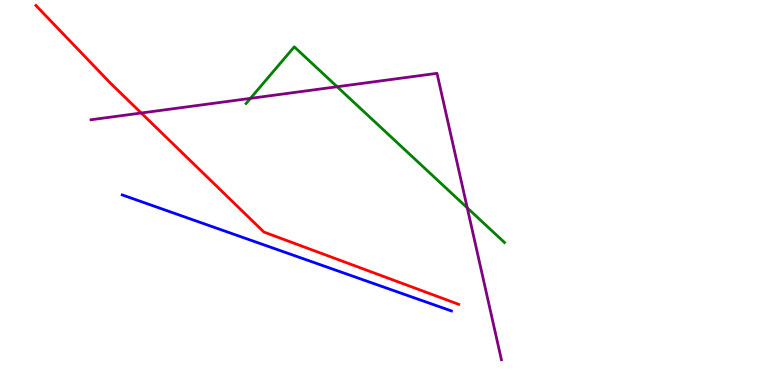[{'lines': ['blue', 'red'], 'intersections': []}, {'lines': ['green', 'red'], 'intersections': []}, {'lines': ['purple', 'red'], 'intersections': [{'x': 1.82, 'y': 7.06}]}, {'lines': ['blue', 'green'], 'intersections': []}, {'lines': ['blue', 'purple'], 'intersections': []}, {'lines': ['green', 'purple'], 'intersections': [{'x': 3.23, 'y': 7.45}, {'x': 4.35, 'y': 7.75}, {'x': 6.03, 'y': 4.6}]}]